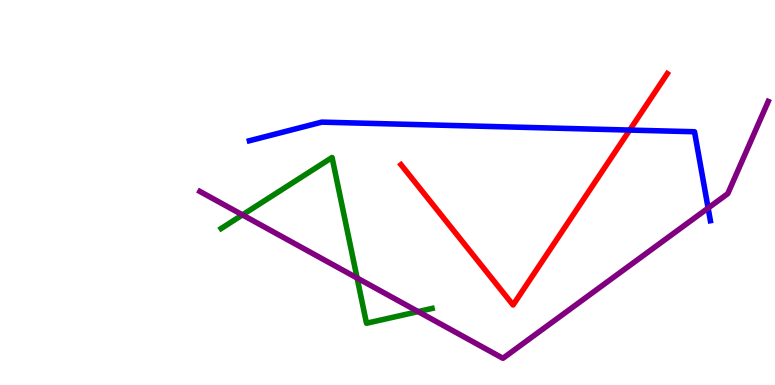[{'lines': ['blue', 'red'], 'intersections': [{'x': 8.12, 'y': 6.62}]}, {'lines': ['green', 'red'], 'intersections': []}, {'lines': ['purple', 'red'], 'intersections': []}, {'lines': ['blue', 'green'], 'intersections': []}, {'lines': ['blue', 'purple'], 'intersections': [{'x': 9.14, 'y': 4.6}]}, {'lines': ['green', 'purple'], 'intersections': [{'x': 3.13, 'y': 4.42}, {'x': 4.61, 'y': 2.78}, {'x': 5.4, 'y': 1.91}]}]